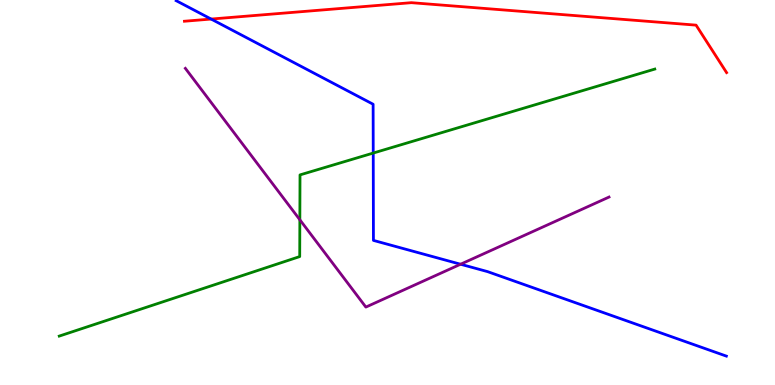[{'lines': ['blue', 'red'], 'intersections': [{'x': 2.72, 'y': 9.51}]}, {'lines': ['green', 'red'], 'intersections': []}, {'lines': ['purple', 'red'], 'intersections': []}, {'lines': ['blue', 'green'], 'intersections': [{'x': 4.82, 'y': 6.02}]}, {'lines': ['blue', 'purple'], 'intersections': [{'x': 5.94, 'y': 3.14}]}, {'lines': ['green', 'purple'], 'intersections': [{'x': 3.87, 'y': 4.29}]}]